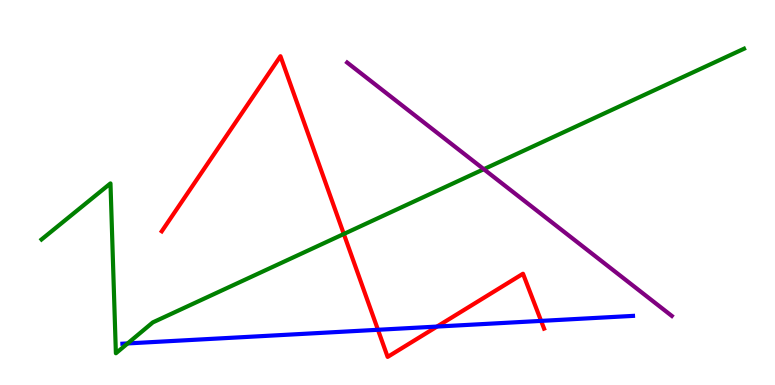[{'lines': ['blue', 'red'], 'intersections': [{'x': 4.88, 'y': 1.43}, {'x': 5.64, 'y': 1.52}, {'x': 6.98, 'y': 1.67}]}, {'lines': ['green', 'red'], 'intersections': [{'x': 4.44, 'y': 3.92}]}, {'lines': ['purple', 'red'], 'intersections': []}, {'lines': ['blue', 'green'], 'intersections': [{'x': 1.65, 'y': 1.08}]}, {'lines': ['blue', 'purple'], 'intersections': []}, {'lines': ['green', 'purple'], 'intersections': [{'x': 6.24, 'y': 5.61}]}]